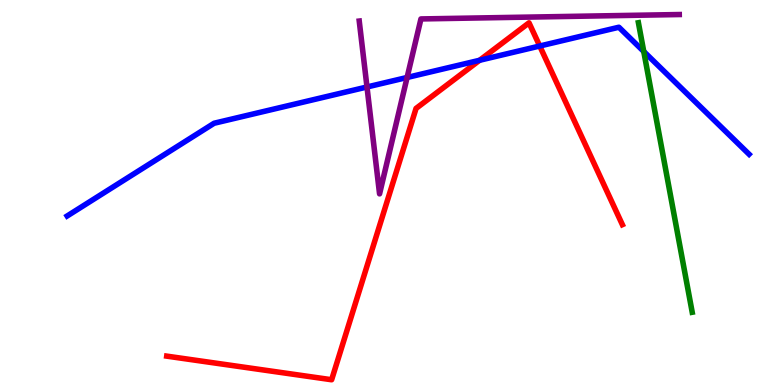[{'lines': ['blue', 'red'], 'intersections': [{'x': 6.19, 'y': 8.43}, {'x': 6.96, 'y': 8.8}]}, {'lines': ['green', 'red'], 'intersections': []}, {'lines': ['purple', 'red'], 'intersections': []}, {'lines': ['blue', 'green'], 'intersections': [{'x': 8.31, 'y': 8.66}]}, {'lines': ['blue', 'purple'], 'intersections': [{'x': 4.74, 'y': 7.74}, {'x': 5.25, 'y': 7.99}]}, {'lines': ['green', 'purple'], 'intersections': []}]